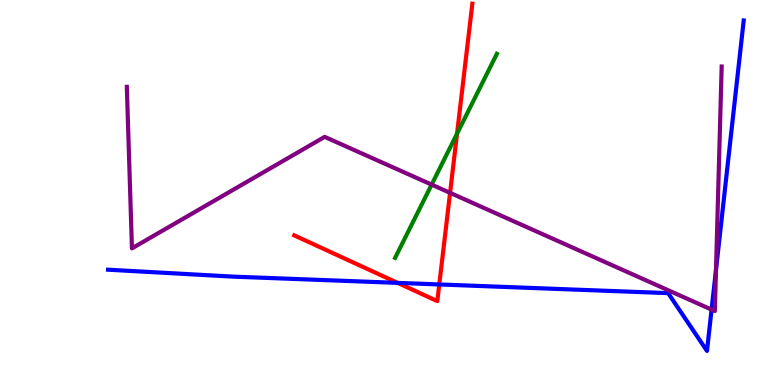[{'lines': ['blue', 'red'], 'intersections': [{'x': 5.13, 'y': 2.65}, {'x': 5.67, 'y': 2.61}]}, {'lines': ['green', 'red'], 'intersections': [{'x': 5.9, 'y': 6.53}]}, {'lines': ['purple', 'red'], 'intersections': [{'x': 5.81, 'y': 4.99}]}, {'lines': ['blue', 'green'], 'intersections': []}, {'lines': ['blue', 'purple'], 'intersections': [{'x': 9.18, 'y': 1.96}, {'x': 9.24, 'y': 2.99}]}, {'lines': ['green', 'purple'], 'intersections': [{'x': 5.57, 'y': 5.2}]}]